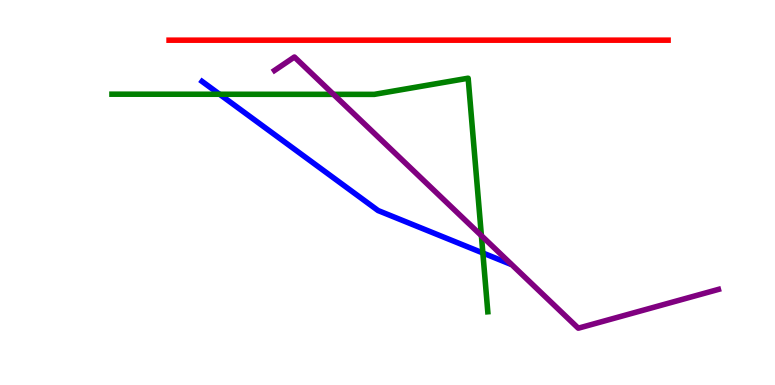[{'lines': ['blue', 'red'], 'intersections': []}, {'lines': ['green', 'red'], 'intersections': []}, {'lines': ['purple', 'red'], 'intersections': []}, {'lines': ['blue', 'green'], 'intersections': [{'x': 2.83, 'y': 7.55}, {'x': 6.23, 'y': 3.43}]}, {'lines': ['blue', 'purple'], 'intersections': []}, {'lines': ['green', 'purple'], 'intersections': [{'x': 4.3, 'y': 7.55}, {'x': 6.21, 'y': 3.88}]}]